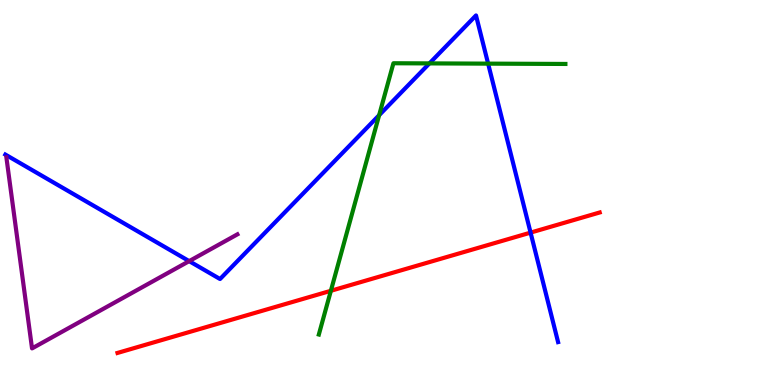[{'lines': ['blue', 'red'], 'intersections': [{'x': 6.85, 'y': 3.96}]}, {'lines': ['green', 'red'], 'intersections': [{'x': 4.27, 'y': 2.45}]}, {'lines': ['purple', 'red'], 'intersections': []}, {'lines': ['blue', 'green'], 'intersections': [{'x': 4.89, 'y': 7.01}, {'x': 5.54, 'y': 8.35}, {'x': 6.3, 'y': 8.35}]}, {'lines': ['blue', 'purple'], 'intersections': [{'x': 2.44, 'y': 3.22}]}, {'lines': ['green', 'purple'], 'intersections': []}]